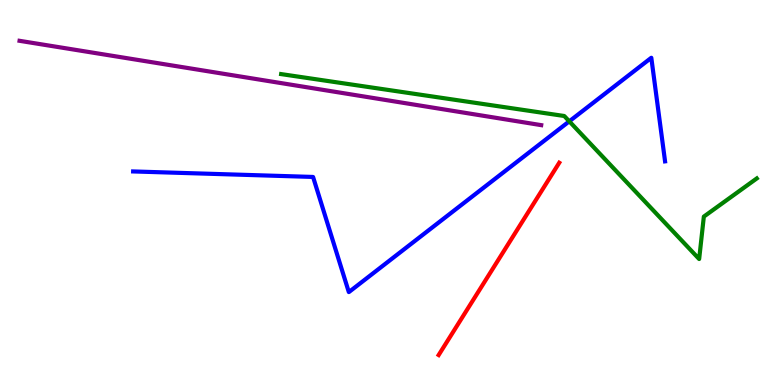[{'lines': ['blue', 'red'], 'intersections': []}, {'lines': ['green', 'red'], 'intersections': []}, {'lines': ['purple', 'red'], 'intersections': []}, {'lines': ['blue', 'green'], 'intersections': [{'x': 7.35, 'y': 6.85}]}, {'lines': ['blue', 'purple'], 'intersections': []}, {'lines': ['green', 'purple'], 'intersections': []}]